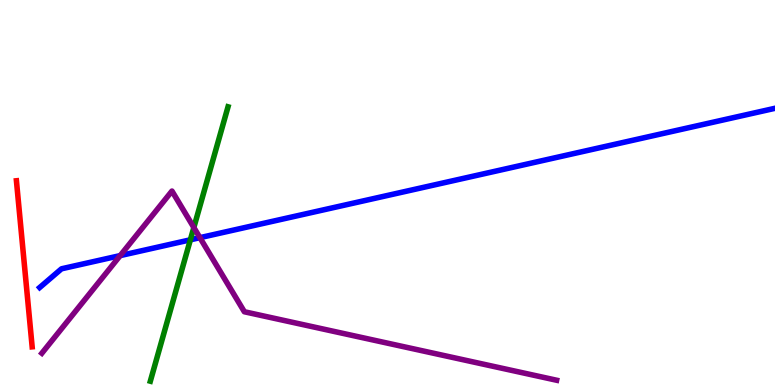[{'lines': ['blue', 'red'], 'intersections': []}, {'lines': ['green', 'red'], 'intersections': []}, {'lines': ['purple', 'red'], 'intersections': []}, {'lines': ['blue', 'green'], 'intersections': [{'x': 2.46, 'y': 3.77}]}, {'lines': ['blue', 'purple'], 'intersections': [{'x': 1.55, 'y': 3.36}, {'x': 2.58, 'y': 3.83}]}, {'lines': ['green', 'purple'], 'intersections': [{'x': 2.5, 'y': 4.09}]}]